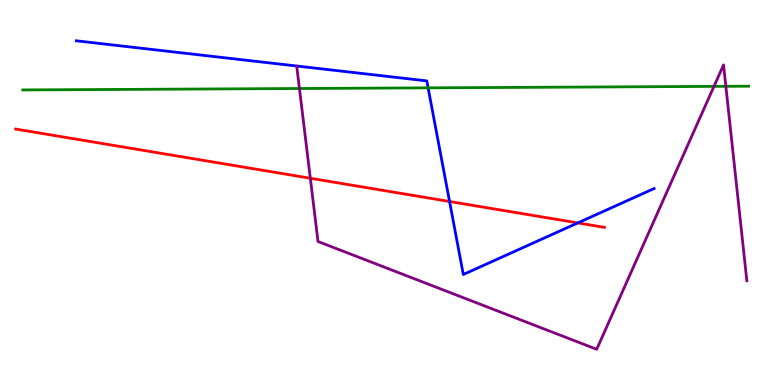[{'lines': ['blue', 'red'], 'intersections': [{'x': 5.8, 'y': 4.77}, {'x': 7.46, 'y': 4.21}]}, {'lines': ['green', 'red'], 'intersections': []}, {'lines': ['purple', 'red'], 'intersections': [{'x': 4.0, 'y': 5.37}]}, {'lines': ['blue', 'green'], 'intersections': [{'x': 5.52, 'y': 7.72}]}, {'lines': ['blue', 'purple'], 'intersections': []}, {'lines': ['green', 'purple'], 'intersections': [{'x': 3.86, 'y': 7.7}, {'x': 9.21, 'y': 7.76}, {'x': 9.37, 'y': 7.76}]}]